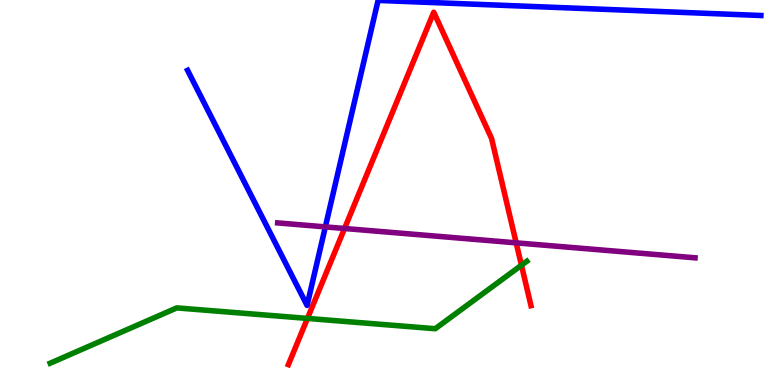[{'lines': ['blue', 'red'], 'intersections': []}, {'lines': ['green', 'red'], 'intersections': [{'x': 3.97, 'y': 1.73}, {'x': 6.73, 'y': 3.11}]}, {'lines': ['purple', 'red'], 'intersections': [{'x': 4.45, 'y': 4.07}, {'x': 6.66, 'y': 3.69}]}, {'lines': ['blue', 'green'], 'intersections': []}, {'lines': ['blue', 'purple'], 'intersections': [{'x': 4.2, 'y': 4.11}]}, {'lines': ['green', 'purple'], 'intersections': []}]